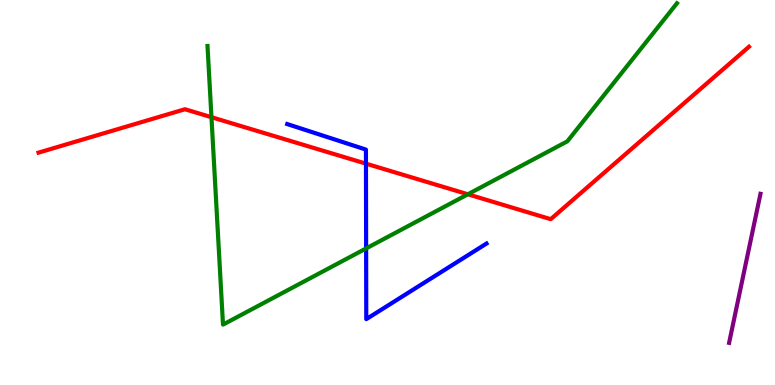[{'lines': ['blue', 'red'], 'intersections': [{'x': 4.72, 'y': 5.75}]}, {'lines': ['green', 'red'], 'intersections': [{'x': 2.73, 'y': 6.96}, {'x': 6.04, 'y': 4.95}]}, {'lines': ['purple', 'red'], 'intersections': []}, {'lines': ['blue', 'green'], 'intersections': [{'x': 4.72, 'y': 3.55}]}, {'lines': ['blue', 'purple'], 'intersections': []}, {'lines': ['green', 'purple'], 'intersections': []}]